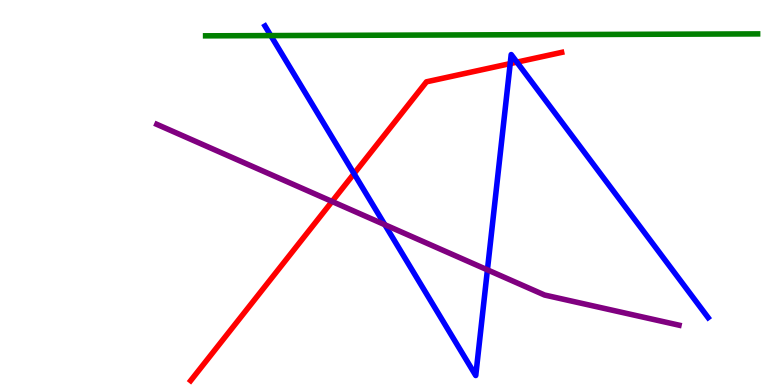[{'lines': ['blue', 'red'], 'intersections': [{'x': 4.57, 'y': 5.49}, {'x': 6.58, 'y': 8.35}, {'x': 6.67, 'y': 8.39}]}, {'lines': ['green', 'red'], 'intersections': []}, {'lines': ['purple', 'red'], 'intersections': [{'x': 4.28, 'y': 4.77}]}, {'lines': ['blue', 'green'], 'intersections': [{'x': 3.49, 'y': 9.08}]}, {'lines': ['blue', 'purple'], 'intersections': [{'x': 4.97, 'y': 4.16}, {'x': 6.29, 'y': 2.99}]}, {'lines': ['green', 'purple'], 'intersections': []}]